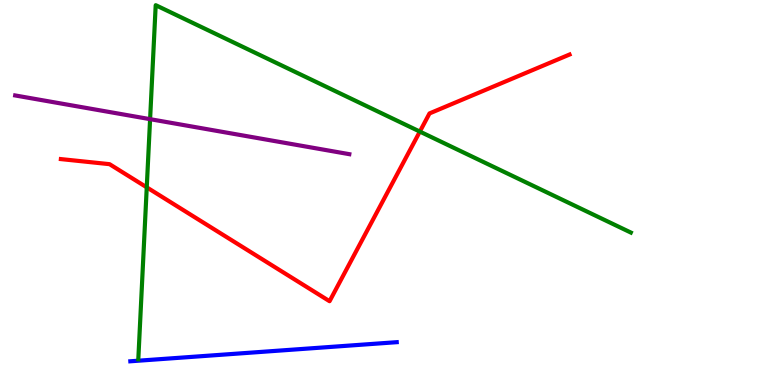[{'lines': ['blue', 'red'], 'intersections': []}, {'lines': ['green', 'red'], 'intersections': [{'x': 1.89, 'y': 5.13}, {'x': 5.42, 'y': 6.58}]}, {'lines': ['purple', 'red'], 'intersections': []}, {'lines': ['blue', 'green'], 'intersections': []}, {'lines': ['blue', 'purple'], 'intersections': []}, {'lines': ['green', 'purple'], 'intersections': [{'x': 1.94, 'y': 6.9}]}]